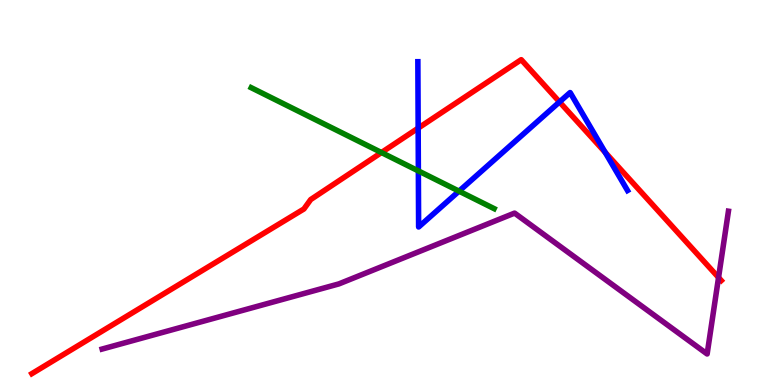[{'lines': ['blue', 'red'], 'intersections': [{'x': 5.4, 'y': 6.67}, {'x': 7.22, 'y': 7.35}, {'x': 7.81, 'y': 6.04}]}, {'lines': ['green', 'red'], 'intersections': [{'x': 4.92, 'y': 6.04}]}, {'lines': ['purple', 'red'], 'intersections': [{'x': 9.27, 'y': 2.79}]}, {'lines': ['blue', 'green'], 'intersections': [{'x': 5.4, 'y': 5.56}, {'x': 5.92, 'y': 5.04}]}, {'lines': ['blue', 'purple'], 'intersections': []}, {'lines': ['green', 'purple'], 'intersections': []}]